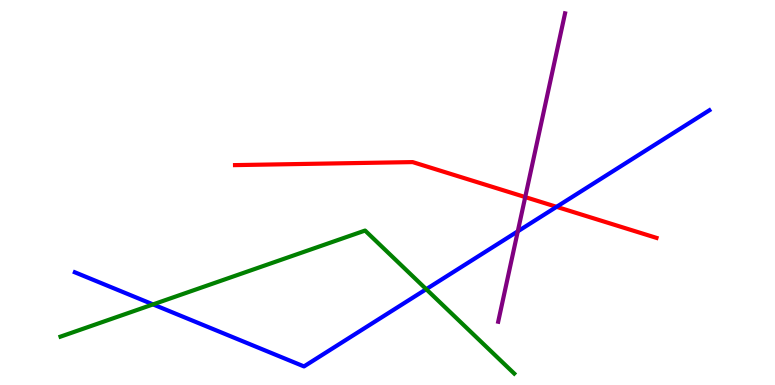[{'lines': ['blue', 'red'], 'intersections': [{'x': 7.18, 'y': 4.63}]}, {'lines': ['green', 'red'], 'intersections': []}, {'lines': ['purple', 'red'], 'intersections': [{'x': 6.78, 'y': 4.88}]}, {'lines': ['blue', 'green'], 'intersections': [{'x': 1.97, 'y': 2.09}, {'x': 5.5, 'y': 2.49}]}, {'lines': ['blue', 'purple'], 'intersections': [{'x': 6.68, 'y': 3.99}]}, {'lines': ['green', 'purple'], 'intersections': []}]